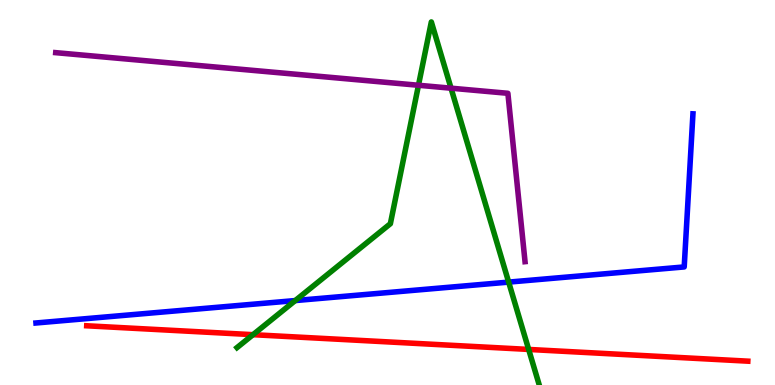[{'lines': ['blue', 'red'], 'intersections': []}, {'lines': ['green', 'red'], 'intersections': [{'x': 3.26, 'y': 1.31}, {'x': 6.82, 'y': 0.924}]}, {'lines': ['purple', 'red'], 'intersections': []}, {'lines': ['blue', 'green'], 'intersections': [{'x': 3.81, 'y': 2.19}, {'x': 6.56, 'y': 2.67}]}, {'lines': ['blue', 'purple'], 'intersections': []}, {'lines': ['green', 'purple'], 'intersections': [{'x': 5.4, 'y': 7.79}, {'x': 5.82, 'y': 7.71}]}]